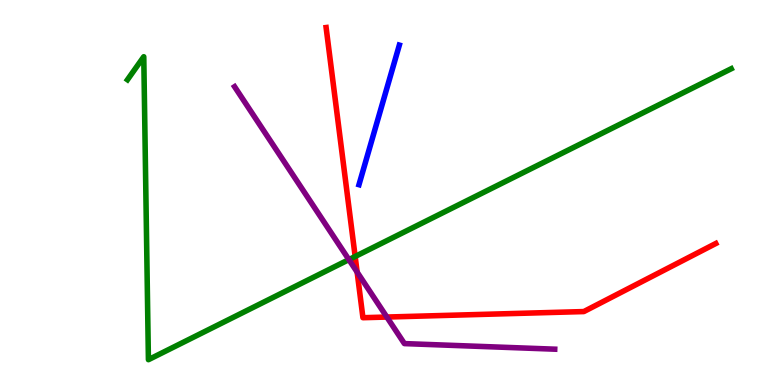[{'lines': ['blue', 'red'], 'intersections': []}, {'lines': ['green', 'red'], 'intersections': [{'x': 4.58, 'y': 3.34}]}, {'lines': ['purple', 'red'], 'intersections': [{'x': 4.61, 'y': 2.93}, {'x': 4.99, 'y': 1.77}]}, {'lines': ['blue', 'green'], 'intersections': []}, {'lines': ['blue', 'purple'], 'intersections': []}, {'lines': ['green', 'purple'], 'intersections': [{'x': 4.5, 'y': 3.26}]}]